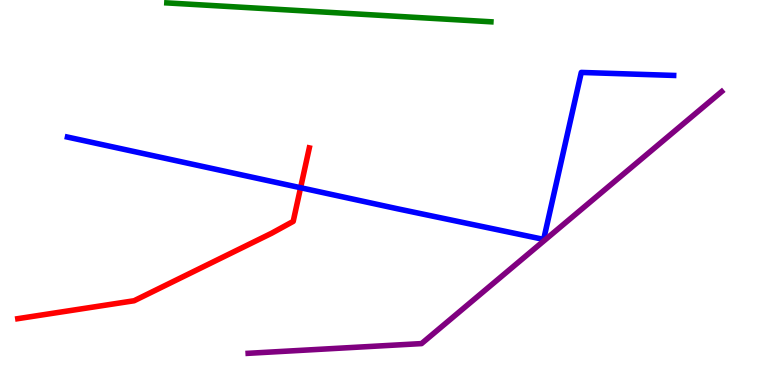[{'lines': ['blue', 'red'], 'intersections': [{'x': 3.88, 'y': 5.12}]}, {'lines': ['green', 'red'], 'intersections': []}, {'lines': ['purple', 'red'], 'intersections': []}, {'lines': ['blue', 'green'], 'intersections': []}, {'lines': ['blue', 'purple'], 'intersections': []}, {'lines': ['green', 'purple'], 'intersections': []}]